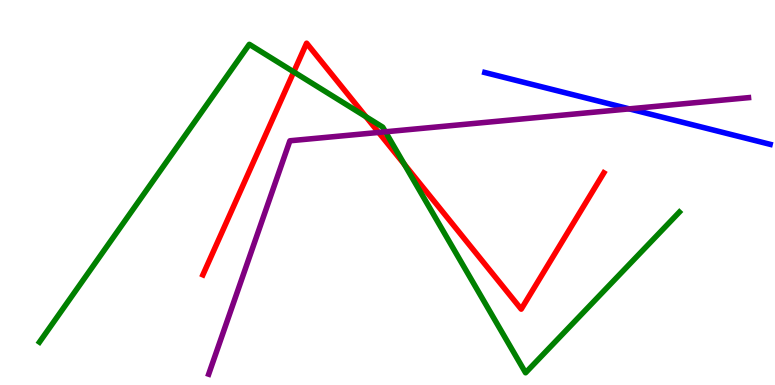[{'lines': ['blue', 'red'], 'intersections': []}, {'lines': ['green', 'red'], 'intersections': [{'x': 3.79, 'y': 8.13}, {'x': 4.72, 'y': 6.97}, {'x': 5.22, 'y': 5.73}]}, {'lines': ['purple', 'red'], 'intersections': [{'x': 4.89, 'y': 6.56}]}, {'lines': ['blue', 'green'], 'intersections': []}, {'lines': ['blue', 'purple'], 'intersections': [{'x': 8.12, 'y': 7.17}]}, {'lines': ['green', 'purple'], 'intersections': [{'x': 4.97, 'y': 6.58}]}]